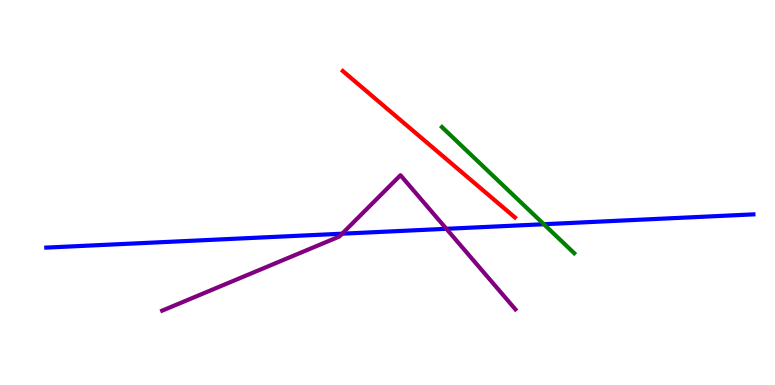[{'lines': ['blue', 'red'], 'intersections': []}, {'lines': ['green', 'red'], 'intersections': []}, {'lines': ['purple', 'red'], 'intersections': []}, {'lines': ['blue', 'green'], 'intersections': [{'x': 7.02, 'y': 4.18}]}, {'lines': ['blue', 'purple'], 'intersections': [{'x': 4.41, 'y': 3.93}, {'x': 5.76, 'y': 4.06}]}, {'lines': ['green', 'purple'], 'intersections': []}]